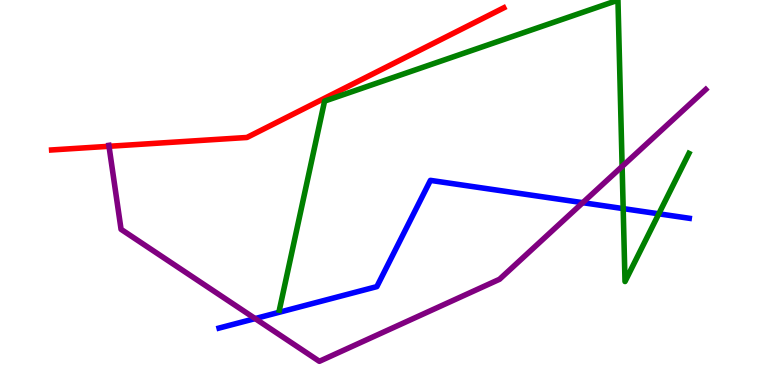[{'lines': ['blue', 'red'], 'intersections': []}, {'lines': ['green', 'red'], 'intersections': []}, {'lines': ['purple', 'red'], 'intersections': [{'x': 1.41, 'y': 6.2}]}, {'lines': ['blue', 'green'], 'intersections': [{'x': 8.04, 'y': 4.58}, {'x': 8.5, 'y': 4.45}]}, {'lines': ['blue', 'purple'], 'intersections': [{'x': 3.29, 'y': 1.73}, {'x': 7.52, 'y': 4.74}]}, {'lines': ['green', 'purple'], 'intersections': [{'x': 8.03, 'y': 5.68}]}]